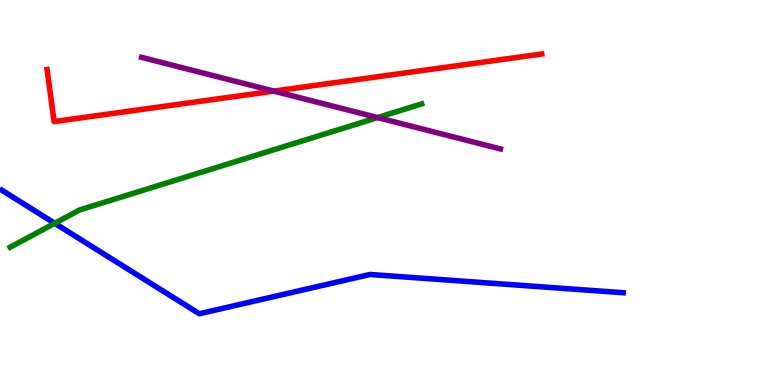[{'lines': ['blue', 'red'], 'intersections': []}, {'lines': ['green', 'red'], 'intersections': []}, {'lines': ['purple', 'red'], 'intersections': [{'x': 3.53, 'y': 7.63}]}, {'lines': ['blue', 'green'], 'intersections': [{'x': 0.706, 'y': 4.2}]}, {'lines': ['blue', 'purple'], 'intersections': []}, {'lines': ['green', 'purple'], 'intersections': [{'x': 4.87, 'y': 6.95}]}]